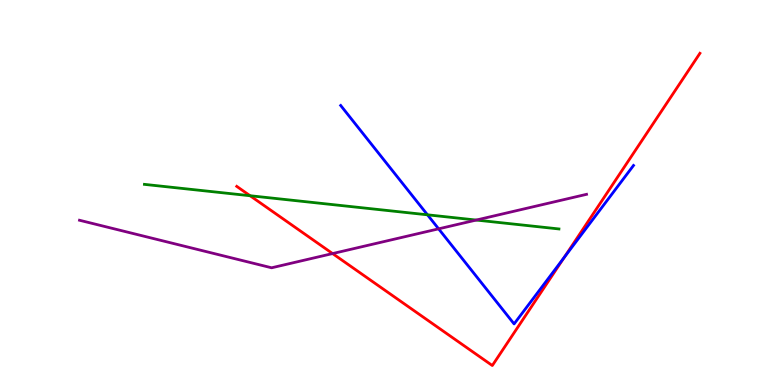[{'lines': ['blue', 'red'], 'intersections': [{'x': 7.28, 'y': 3.31}]}, {'lines': ['green', 'red'], 'intersections': [{'x': 3.23, 'y': 4.92}]}, {'lines': ['purple', 'red'], 'intersections': [{'x': 4.29, 'y': 3.41}]}, {'lines': ['blue', 'green'], 'intersections': [{'x': 5.52, 'y': 4.42}]}, {'lines': ['blue', 'purple'], 'intersections': [{'x': 5.66, 'y': 4.06}]}, {'lines': ['green', 'purple'], 'intersections': [{'x': 6.15, 'y': 4.28}]}]